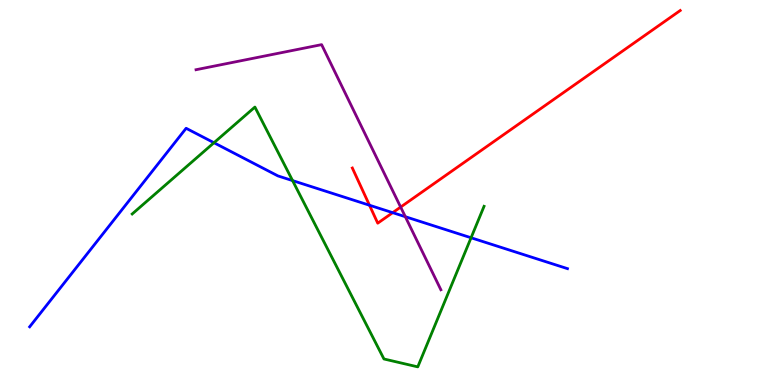[{'lines': ['blue', 'red'], 'intersections': [{'x': 4.77, 'y': 4.67}, {'x': 5.07, 'y': 4.48}]}, {'lines': ['green', 'red'], 'intersections': []}, {'lines': ['purple', 'red'], 'intersections': [{'x': 5.17, 'y': 4.62}]}, {'lines': ['blue', 'green'], 'intersections': [{'x': 2.76, 'y': 6.29}, {'x': 3.78, 'y': 5.31}, {'x': 6.08, 'y': 3.82}]}, {'lines': ['blue', 'purple'], 'intersections': [{'x': 5.23, 'y': 4.37}]}, {'lines': ['green', 'purple'], 'intersections': []}]